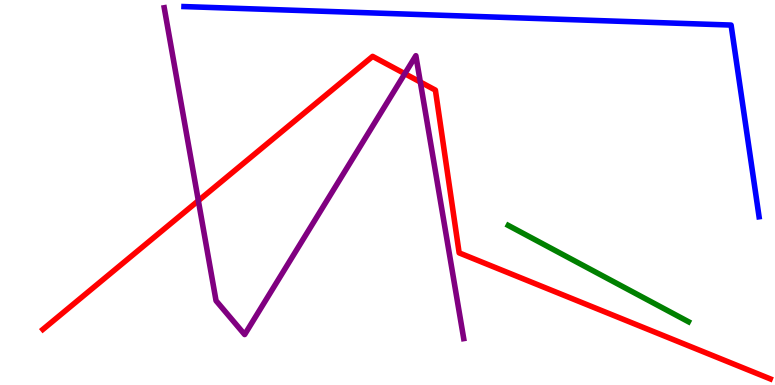[{'lines': ['blue', 'red'], 'intersections': []}, {'lines': ['green', 'red'], 'intersections': []}, {'lines': ['purple', 'red'], 'intersections': [{'x': 2.56, 'y': 4.79}, {'x': 5.22, 'y': 8.09}, {'x': 5.42, 'y': 7.87}]}, {'lines': ['blue', 'green'], 'intersections': []}, {'lines': ['blue', 'purple'], 'intersections': []}, {'lines': ['green', 'purple'], 'intersections': []}]